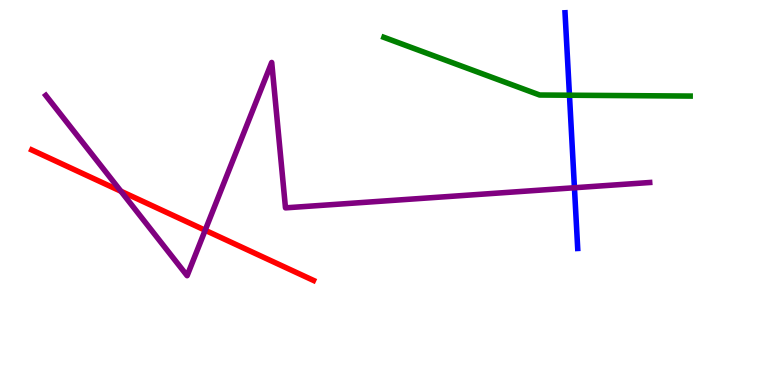[{'lines': ['blue', 'red'], 'intersections': []}, {'lines': ['green', 'red'], 'intersections': []}, {'lines': ['purple', 'red'], 'intersections': [{'x': 1.56, 'y': 5.03}, {'x': 2.65, 'y': 4.02}]}, {'lines': ['blue', 'green'], 'intersections': [{'x': 7.35, 'y': 7.53}]}, {'lines': ['blue', 'purple'], 'intersections': [{'x': 7.41, 'y': 5.12}]}, {'lines': ['green', 'purple'], 'intersections': []}]